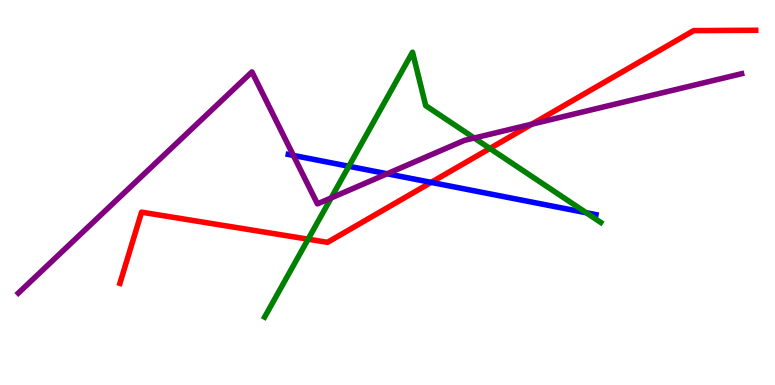[{'lines': ['blue', 'red'], 'intersections': [{'x': 5.56, 'y': 5.26}]}, {'lines': ['green', 'red'], 'intersections': [{'x': 3.98, 'y': 3.79}, {'x': 6.32, 'y': 6.14}]}, {'lines': ['purple', 'red'], 'intersections': [{'x': 6.86, 'y': 6.78}]}, {'lines': ['blue', 'green'], 'intersections': [{'x': 4.5, 'y': 5.68}, {'x': 7.56, 'y': 4.47}]}, {'lines': ['blue', 'purple'], 'intersections': [{'x': 3.79, 'y': 5.96}, {'x': 5.0, 'y': 5.49}]}, {'lines': ['green', 'purple'], 'intersections': [{'x': 4.27, 'y': 4.86}, {'x': 6.12, 'y': 6.42}]}]